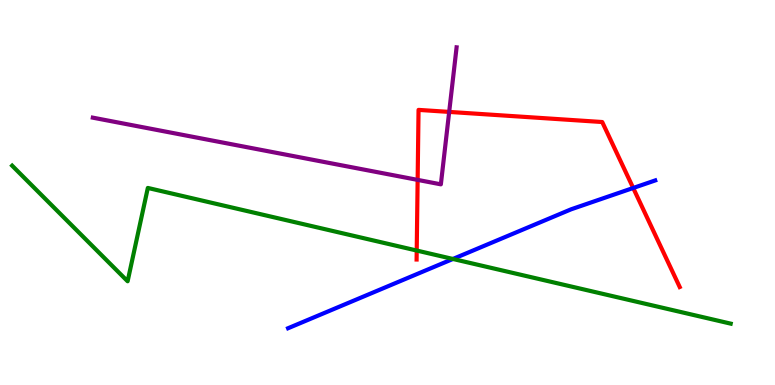[{'lines': ['blue', 'red'], 'intersections': [{'x': 8.17, 'y': 5.12}]}, {'lines': ['green', 'red'], 'intersections': [{'x': 5.38, 'y': 3.49}]}, {'lines': ['purple', 'red'], 'intersections': [{'x': 5.39, 'y': 5.33}, {'x': 5.8, 'y': 7.09}]}, {'lines': ['blue', 'green'], 'intersections': [{'x': 5.84, 'y': 3.27}]}, {'lines': ['blue', 'purple'], 'intersections': []}, {'lines': ['green', 'purple'], 'intersections': []}]